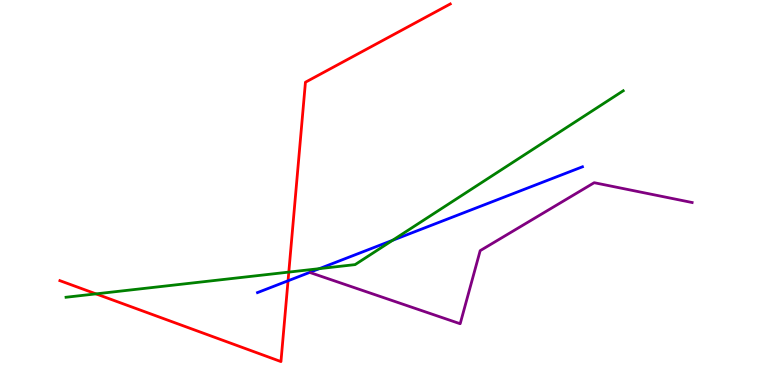[{'lines': ['blue', 'red'], 'intersections': [{'x': 3.72, 'y': 2.71}]}, {'lines': ['green', 'red'], 'intersections': [{'x': 1.24, 'y': 2.37}, {'x': 3.73, 'y': 2.93}]}, {'lines': ['purple', 'red'], 'intersections': []}, {'lines': ['blue', 'green'], 'intersections': [{'x': 4.12, 'y': 3.02}, {'x': 5.07, 'y': 3.76}]}, {'lines': ['blue', 'purple'], 'intersections': []}, {'lines': ['green', 'purple'], 'intersections': []}]